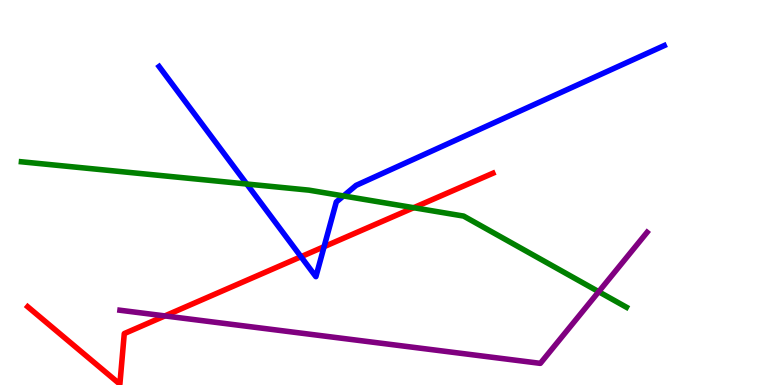[{'lines': ['blue', 'red'], 'intersections': [{'x': 3.88, 'y': 3.33}, {'x': 4.18, 'y': 3.59}]}, {'lines': ['green', 'red'], 'intersections': [{'x': 5.34, 'y': 4.61}]}, {'lines': ['purple', 'red'], 'intersections': [{'x': 2.13, 'y': 1.79}]}, {'lines': ['blue', 'green'], 'intersections': [{'x': 3.18, 'y': 5.22}, {'x': 4.43, 'y': 4.91}]}, {'lines': ['blue', 'purple'], 'intersections': []}, {'lines': ['green', 'purple'], 'intersections': [{'x': 7.73, 'y': 2.42}]}]